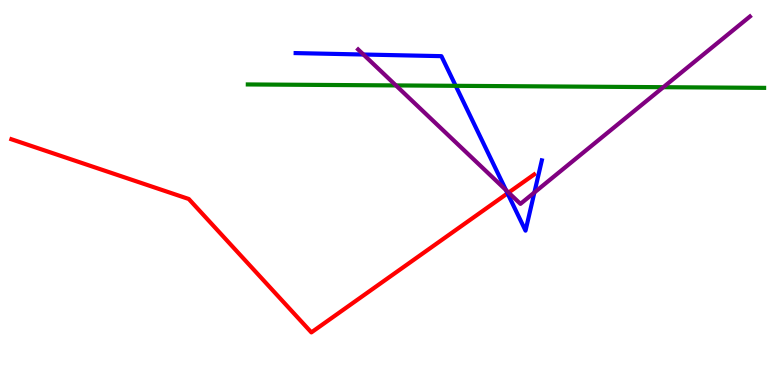[{'lines': ['blue', 'red'], 'intersections': [{'x': 6.55, 'y': 4.98}]}, {'lines': ['green', 'red'], 'intersections': []}, {'lines': ['purple', 'red'], 'intersections': [{'x': 6.56, 'y': 5.0}]}, {'lines': ['blue', 'green'], 'intersections': [{'x': 5.88, 'y': 7.77}]}, {'lines': ['blue', 'purple'], 'intersections': [{'x': 4.69, 'y': 8.58}, {'x': 6.53, 'y': 5.06}, {'x': 6.9, 'y': 5.0}]}, {'lines': ['green', 'purple'], 'intersections': [{'x': 5.11, 'y': 7.78}, {'x': 8.56, 'y': 7.74}]}]